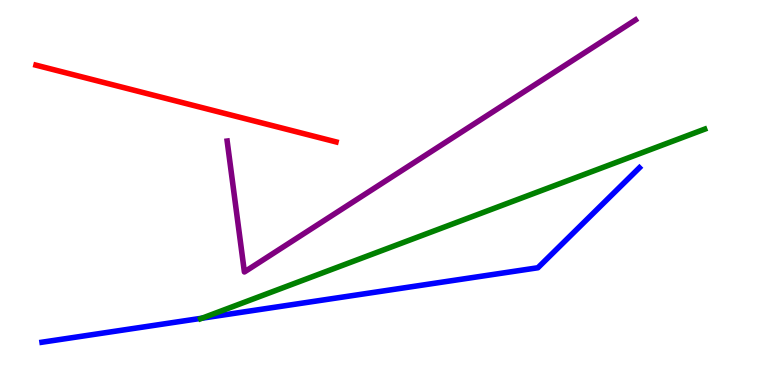[{'lines': ['blue', 'red'], 'intersections': []}, {'lines': ['green', 'red'], 'intersections': []}, {'lines': ['purple', 'red'], 'intersections': []}, {'lines': ['blue', 'green'], 'intersections': [{'x': 2.61, 'y': 1.74}]}, {'lines': ['blue', 'purple'], 'intersections': []}, {'lines': ['green', 'purple'], 'intersections': []}]